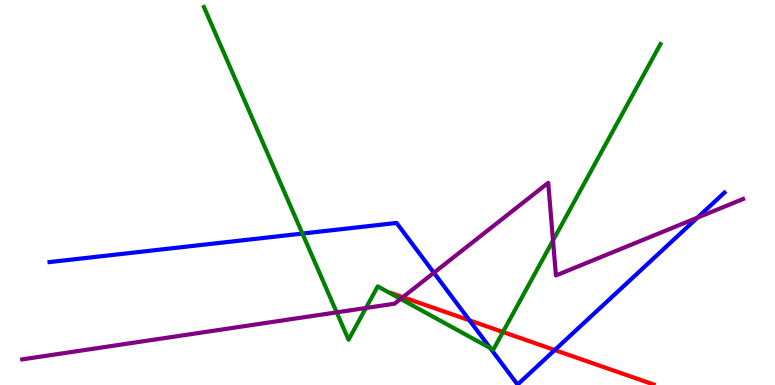[{'lines': ['blue', 'red'], 'intersections': [{'x': 6.06, 'y': 1.68}, {'x': 7.16, 'y': 0.908}]}, {'lines': ['green', 'red'], 'intersections': [{'x': 6.49, 'y': 1.38}]}, {'lines': ['purple', 'red'], 'intersections': [{'x': 5.2, 'y': 2.28}]}, {'lines': ['blue', 'green'], 'intersections': [{'x': 3.9, 'y': 3.93}, {'x': 6.33, 'y': 0.959}]}, {'lines': ['blue', 'purple'], 'intersections': [{'x': 5.6, 'y': 2.92}, {'x': 9.0, 'y': 4.35}]}, {'lines': ['green', 'purple'], 'intersections': [{'x': 4.34, 'y': 1.89}, {'x': 4.72, 'y': 2.0}, {'x': 5.17, 'y': 2.24}, {'x': 7.14, 'y': 3.75}]}]